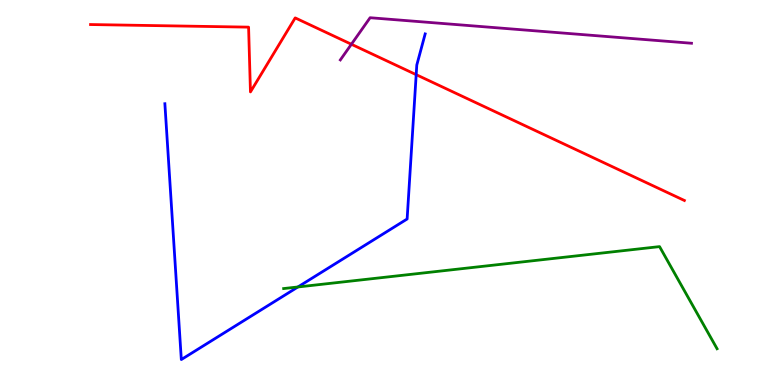[{'lines': ['blue', 'red'], 'intersections': [{'x': 5.37, 'y': 8.06}]}, {'lines': ['green', 'red'], 'intersections': []}, {'lines': ['purple', 'red'], 'intersections': [{'x': 4.53, 'y': 8.85}]}, {'lines': ['blue', 'green'], 'intersections': [{'x': 3.84, 'y': 2.55}]}, {'lines': ['blue', 'purple'], 'intersections': []}, {'lines': ['green', 'purple'], 'intersections': []}]